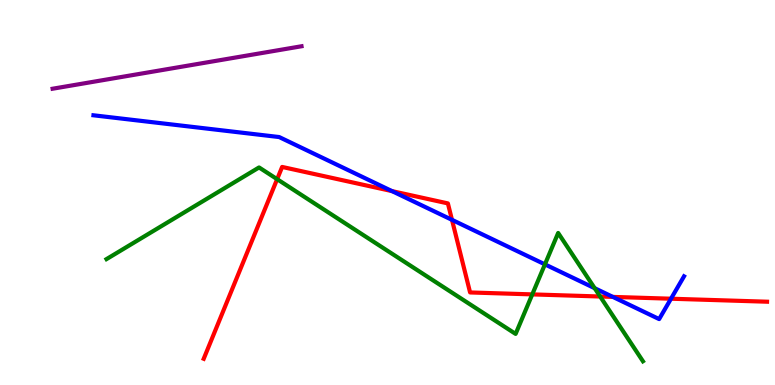[{'lines': ['blue', 'red'], 'intersections': [{'x': 5.06, 'y': 5.04}, {'x': 5.83, 'y': 4.29}, {'x': 7.91, 'y': 2.29}, {'x': 8.66, 'y': 2.24}]}, {'lines': ['green', 'red'], 'intersections': [{'x': 3.58, 'y': 5.35}, {'x': 6.87, 'y': 2.35}, {'x': 7.74, 'y': 2.3}]}, {'lines': ['purple', 'red'], 'intersections': []}, {'lines': ['blue', 'green'], 'intersections': [{'x': 7.03, 'y': 3.13}, {'x': 7.67, 'y': 2.51}]}, {'lines': ['blue', 'purple'], 'intersections': []}, {'lines': ['green', 'purple'], 'intersections': []}]